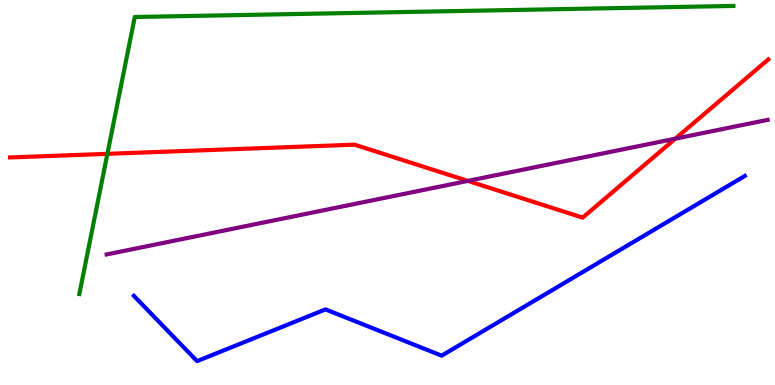[{'lines': ['blue', 'red'], 'intersections': []}, {'lines': ['green', 'red'], 'intersections': [{'x': 1.39, 'y': 6.0}]}, {'lines': ['purple', 'red'], 'intersections': [{'x': 6.04, 'y': 5.3}, {'x': 8.71, 'y': 6.4}]}, {'lines': ['blue', 'green'], 'intersections': []}, {'lines': ['blue', 'purple'], 'intersections': []}, {'lines': ['green', 'purple'], 'intersections': []}]